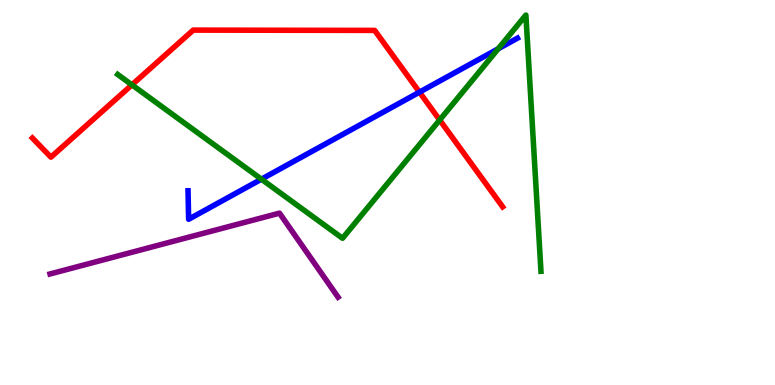[{'lines': ['blue', 'red'], 'intersections': [{'x': 5.41, 'y': 7.61}]}, {'lines': ['green', 'red'], 'intersections': [{'x': 1.7, 'y': 7.8}, {'x': 5.67, 'y': 6.88}]}, {'lines': ['purple', 'red'], 'intersections': []}, {'lines': ['blue', 'green'], 'intersections': [{'x': 3.37, 'y': 5.35}, {'x': 6.43, 'y': 8.73}]}, {'lines': ['blue', 'purple'], 'intersections': []}, {'lines': ['green', 'purple'], 'intersections': []}]